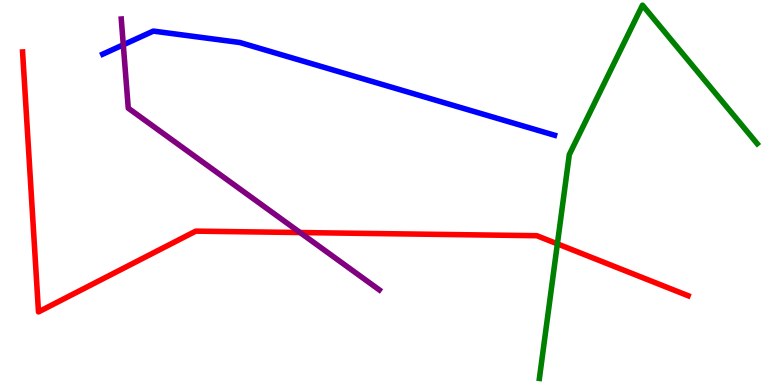[{'lines': ['blue', 'red'], 'intersections': []}, {'lines': ['green', 'red'], 'intersections': [{'x': 7.19, 'y': 3.67}]}, {'lines': ['purple', 'red'], 'intersections': [{'x': 3.87, 'y': 3.96}]}, {'lines': ['blue', 'green'], 'intersections': []}, {'lines': ['blue', 'purple'], 'intersections': [{'x': 1.59, 'y': 8.84}]}, {'lines': ['green', 'purple'], 'intersections': []}]